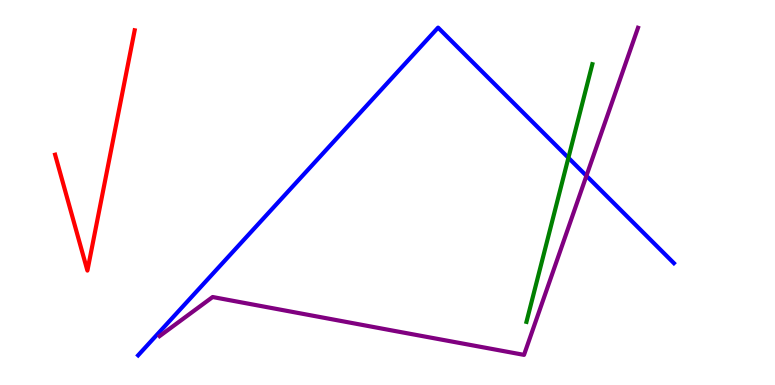[{'lines': ['blue', 'red'], 'intersections': []}, {'lines': ['green', 'red'], 'intersections': []}, {'lines': ['purple', 'red'], 'intersections': []}, {'lines': ['blue', 'green'], 'intersections': [{'x': 7.33, 'y': 5.9}]}, {'lines': ['blue', 'purple'], 'intersections': [{'x': 7.57, 'y': 5.43}]}, {'lines': ['green', 'purple'], 'intersections': []}]